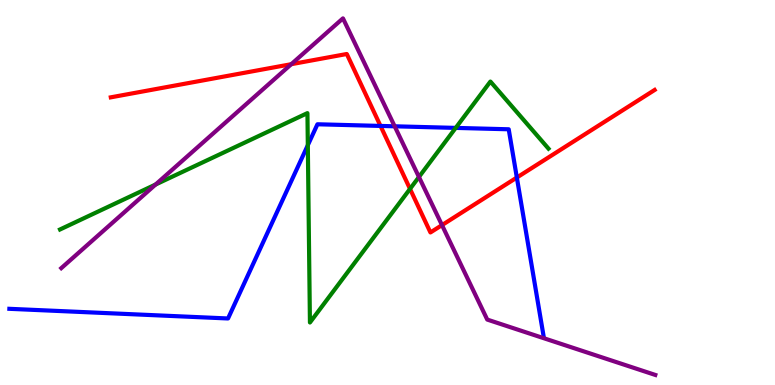[{'lines': ['blue', 'red'], 'intersections': [{'x': 4.91, 'y': 6.73}, {'x': 6.67, 'y': 5.39}]}, {'lines': ['green', 'red'], 'intersections': [{'x': 5.29, 'y': 5.09}]}, {'lines': ['purple', 'red'], 'intersections': [{'x': 3.76, 'y': 8.33}, {'x': 5.7, 'y': 4.15}]}, {'lines': ['blue', 'green'], 'intersections': [{'x': 3.97, 'y': 6.23}, {'x': 5.88, 'y': 6.68}]}, {'lines': ['blue', 'purple'], 'intersections': [{'x': 5.09, 'y': 6.72}]}, {'lines': ['green', 'purple'], 'intersections': [{'x': 2.01, 'y': 5.21}, {'x': 5.41, 'y': 5.4}]}]